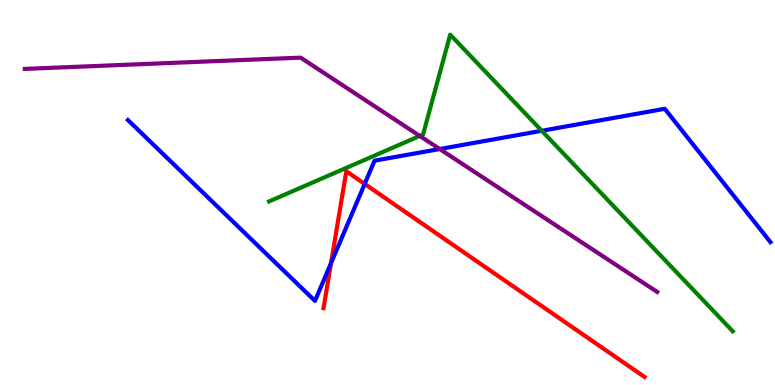[{'lines': ['blue', 'red'], 'intersections': [{'x': 4.27, 'y': 3.16}, {'x': 4.71, 'y': 5.22}]}, {'lines': ['green', 'red'], 'intersections': []}, {'lines': ['purple', 'red'], 'intersections': []}, {'lines': ['blue', 'green'], 'intersections': [{'x': 6.99, 'y': 6.6}]}, {'lines': ['blue', 'purple'], 'intersections': [{'x': 5.67, 'y': 6.13}]}, {'lines': ['green', 'purple'], 'intersections': [{'x': 5.42, 'y': 6.47}]}]